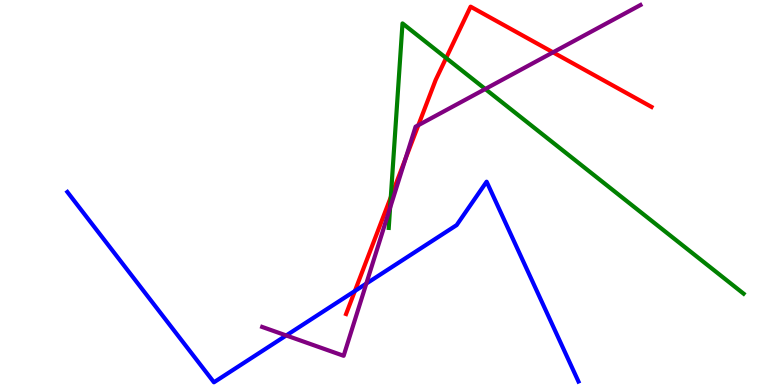[{'lines': ['blue', 'red'], 'intersections': [{'x': 4.58, 'y': 2.44}]}, {'lines': ['green', 'red'], 'intersections': [{'x': 5.04, 'y': 4.88}, {'x': 5.76, 'y': 8.49}]}, {'lines': ['purple', 'red'], 'intersections': [{'x': 5.23, 'y': 5.88}, {'x': 5.4, 'y': 6.75}, {'x': 7.14, 'y': 8.64}]}, {'lines': ['blue', 'green'], 'intersections': []}, {'lines': ['blue', 'purple'], 'intersections': [{'x': 3.69, 'y': 1.29}, {'x': 4.73, 'y': 2.63}]}, {'lines': ['green', 'purple'], 'intersections': [{'x': 5.03, 'y': 4.6}, {'x': 6.26, 'y': 7.69}]}]